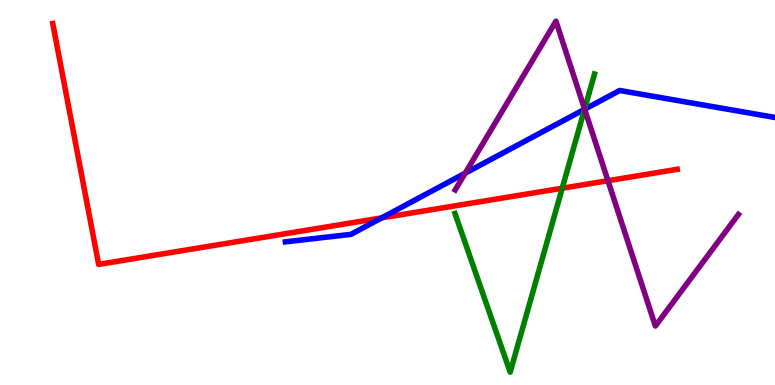[{'lines': ['blue', 'red'], 'intersections': [{'x': 4.92, 'y': 4.34}]}, {'lines': ['green', 'red'], 'intersections': [{'x': 7.25, 'y': 5.11}]}, {'lines': ['purple', 'red'], 'intersections': [{'x': 7.84, 'y': 5.31}]}, {'lines': ['blue', 'green'], 'intersections': [{'x': 7.54, 'y': 7.16}]}, {'lines': ['blue', 'purple'], 'intersections': [{'x': 6.0, 'y': 5.5}, {'x': 7.54, 'y': 7.16}]}, {'lines': ['green', 'purple'], 'intersections': [{'x': 7.54, 'y': 7.17}]}]